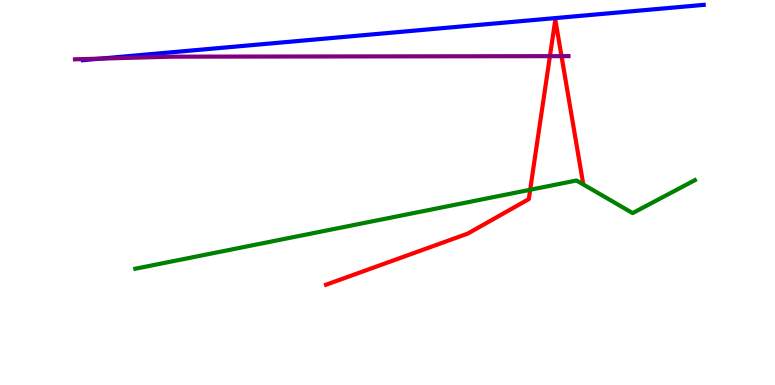[{'lines': ['blue', 'red'], 'intersections': []}, {'lines': ['green', 'red'], 'intersections': [{'x': 6.84, 'y': 5.07}]}, {'lines': ['purple', 'red'], 'intersections': [{'x': 7.1, 'y': 8.54}, {'x': 7.25, 'y': 8.54}]}, {'lines': ['blue', 'green'], 'intersections': []}, {'lines': ['blue', 'purple'], 'intersections': [{'x': 1.3, 'y': 8.48}]}, {'lines': ['green', 'purple'], 'intersections': []}]